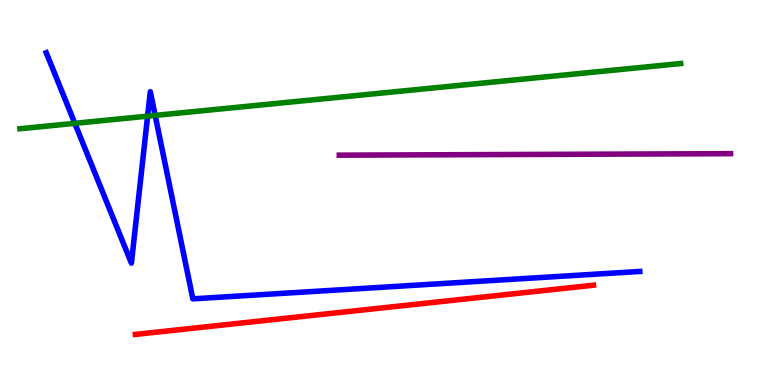[{'lines': ['blue', 'red'], 'intersections': []}, {'lines': ['green', 'red'], 'intersections': []}, {'lines': ['purple', 'red'], 'intersections': []}, {'lines': ['blue', 'green'], 'intersections': [{'x': 0.966, 'y': 6.8}, {'x': 1.9, 'y': 6.98}, {'x': 2.0, 'y': 7.0}]}, {'lines': ['blue', 'purple'], 'intersections': []}, {'lines': ['green', 'purple'], 'intersections': []}]